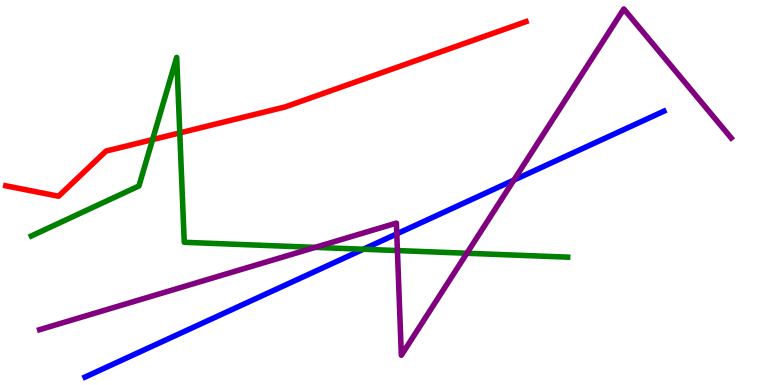[{'lines': ['blue', 'red'], 'intersections': []}, {'lines': ['green', 'red'], 'intersections': [{'x': 1.97, 'y': 6.37}, {'x': 2.32, 'y': 6.55}]}, {'lines': ['purple', 'red'], 'intersections': []}, {'lines': ['blue', 'green'], 'intersections': [{'x': 4.69, 'y': 3.53}]}, {'lines': ['blue', 'purple'], 'intersections': [{'x': 5.12, 'y': 3.93}, {'x': 6.63, 'y': 5.32}]}, {'lines': ['green', 'purple'], 'intersections': [{'x': 4.07, 'y': 3.57}, {'x': 5.13, 'y': 3.49}, {'x': 6.02, 'y': 3.42}]}]